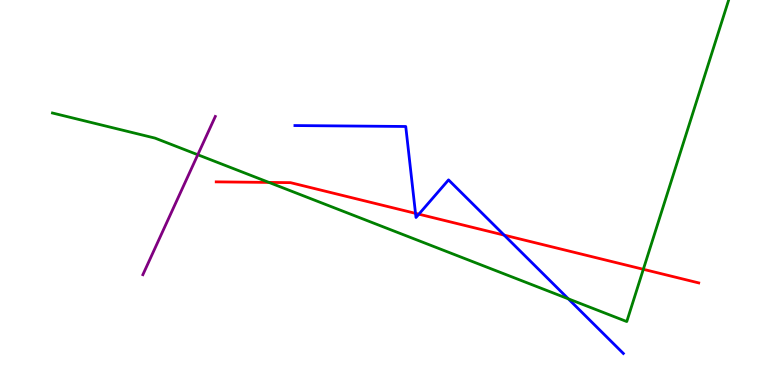[{'lines': ['blue', 'red'], 'intersections': [{'x': 5.36, 'y': 4.46}, {'x': 5.4, 'y': 4.44}, {'x': 6.51, 'y': 3.89}]}, {'lines': ['green', 'red'], 'intersections': [{'x': 3.47, 'y': 5.26}, {'x': 8.3, 'y': 3.01}]}, {'lines': ['purple', 'red'], 'intersections': []}, {'lines': ['blue', 'green'], 'intersections': [{'x': 7.33, 'y': 2.24}]}, {'lines': ['blue', 'purple'], 'intersections': []}, {'lines': ['green', 'purple'], 'intersections': [{'x': 2.55, 'y': 5.98}]}]